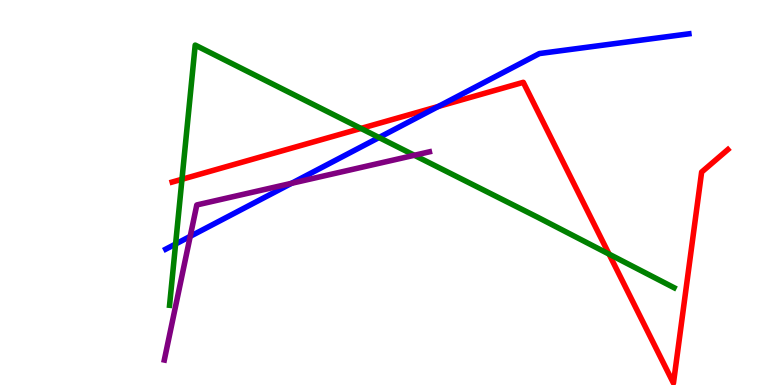[{'lines': ['blue', 'red'], 'intersections': [{'x': 5.66, 'y': 7.24}]}, {'lines': ['green', 'red'], 'intersections': [{'x': 2.35, 'y': 5.34}, {'x': 4.66, 'y': 6.66}, {'x': 7.86, 'y': 3.4}]}, {'lines': ['purple', 'red'], 'intersections': []}, {'lines': ['blue', 'green'], 'intersections': [{'x': 2.27, 'y': 3.66}, {'x': 4.89, 'y': 6.43}]}, {'lines': ['blue', 'purple'], 'intersections': [{'x': 2.45, 'y': 3.86}, {'x': 3.76, 'y': 5.24}]}, {'lines': ['green', 'purple'], 'intersections': [{'x': 5.35, 'y': 5.97}]}]